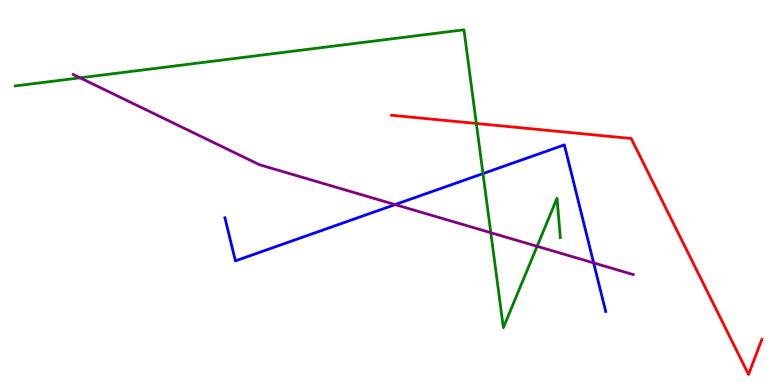[{'lines': ['blue', 'red'], 'intersections': []}, {'lines': ['green', 'red'], 'intersections': [{'x': 6.15, 'y': 6.79}]}, {'lines': ['purple', 'red'], 'intersections': []}, {'lines': ['blue', 'green'], 'intersections': [{'x': 6.23, 'y': 5.49}]}, {'lines': ['blue', 'purple'], 'intersections': [{'x': 5.1, 'y': 4.69}, {'x': 7.66, 'y': 3.17}]}, {'lines': ['green', 'purple'], 'intersections': [{'x': 1.03, 'y': 7.98}, {'x': 6.33, 'y': 3.96}, {'x': 6.93, 'y': 3.6}]}]